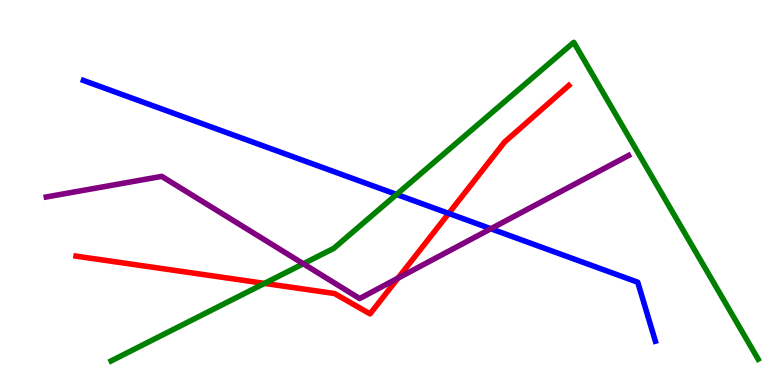[{'lines': ['blue', 'red'], 'intersections': [{'x': 5.79, 'y': 4.46}]}, {'lines': ['green', 'red'], 'intersections': [{'x': 3.41, 'y': 2.64}]}, {'lines': ['purple', 'red'], 'intersections': [{'x': 5.14, 'y': 2.78}]}, {'lines': ['blue', 'green'], 'intersections': [{'x': 5.12, 'y': 4.95}]}, {'lines': ['blue', 'purple'], 'intersections': [{'x': 6.33, 'y': 4.06}]}, {'lines': ['green', 'purple'], 'intersections': [{'x': 3.91, 'y': 3.15}]}]